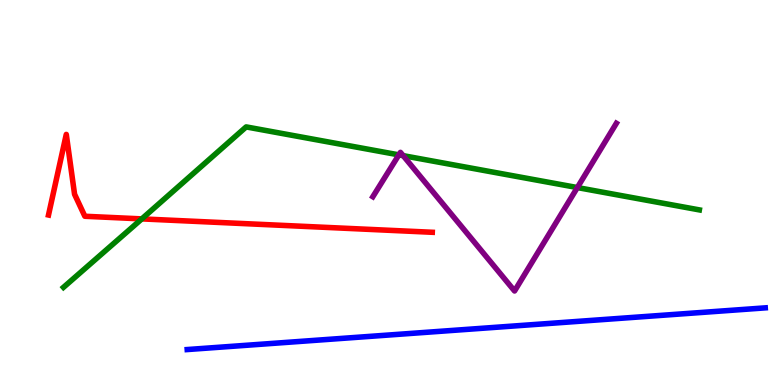[{'lines': ['blue', 'red'], 'intersections': []}, {'lines': ['green', 'red'], 'intersections': [{'x': 1.83, 'y': 4.31}]}, {'lines': ['purple', 'red'], 'intersections': []}, {'lines': ['blue', 'green'], 'intersections': []}, {'lines': ['blue', 'purple'], 'intersections': []}, {'lines': ['green', 'purple'], 'intersections': [{'x': 5.15, 'y': 5.98}, {'x': 5.2, 'y': 5.96}, {'x': 7.45, 'y': 5.13}]}]